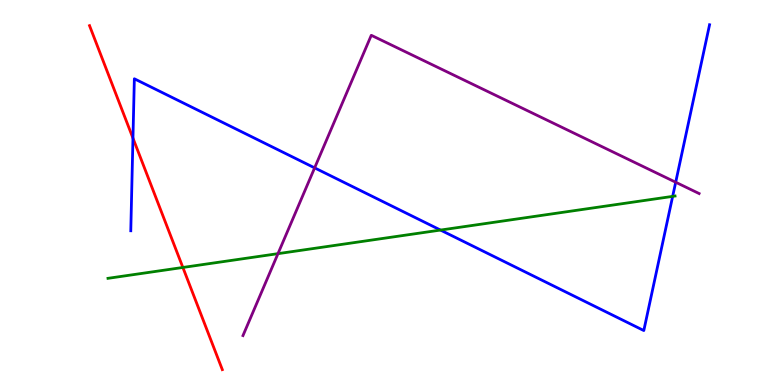[{'lines': ['blue', 'red'], 'intersections': [{'x': 1.72, 'y': 6.41}]}, {'lines': ['green', 'red'], 'intersections': [{'x': 2.36, 'y': 3.05}]}, {'lines': ['purple', 'red'], 'intersections': []}, {'lines': ['blue', 'green'], 'intersections': [{'x': 5.68, 'y': 4.02}, {'x': 8.68, 'y': 4.9}]}, {'lines': ['blue', 'purple'], 'intersections': [{'x': 4.06, 'y': 5.64}, {'x': 8.72, 'y': 5.27}]}, {'lines': ['green', 'purple'], 'intersections': [{'x': 3.59, 'y': 3.41}]}]